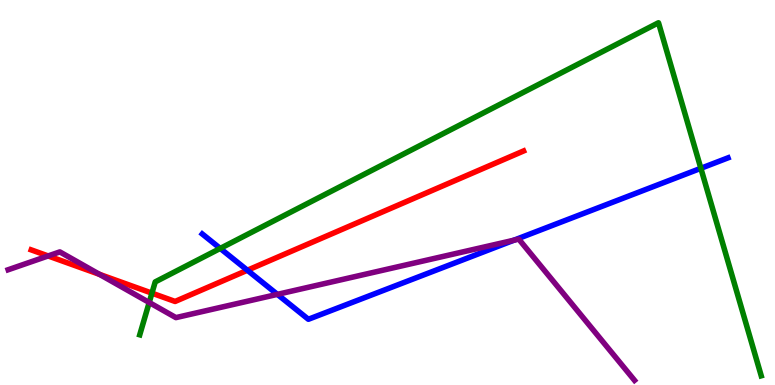[{'lines': ['blue', 'red'], 'intersections': [{'x': 3.19, 'y': 2.98}]}, {'lines': ['green', 'red'], 'intersections': [{'x': 1.96, 'y': 2.39}]}, {'lines': ['purple', 'red'], 'intersections': [{'x': 0.621, 'y': 3.35}, {'x': 1.28, 'y': 2.87}]}, {'lines': ['blue', 'green'], 'intersections': [{'x': 2.84, 'y': 3.55}, {'x': 9.04, 'y': 5.63}]}, {'lines': ['blue', 'purple'], 'intersections': [{'x': 3.58, 'y': 2.35}, {'x': 6.63, 'y': 3.76}]}, {'lines': ['green', 'purple'], 'intersections': [{'x': 1.93, 'y': 2.14}]}]